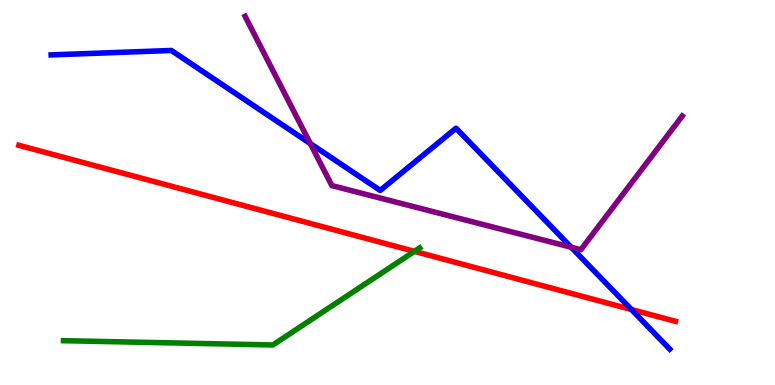[{'lines': ['blue', 'red'], 'intersections': [{'x': 8.15, 'y': 1.96}]}, {'lines': ['green', 'red'], 'intersections': [{'x': 5.35, 'y': 3.47}]}, {'lines': ['purple', 'red'], 'intersections': []}, {'lines': ['blue', 'green'], 'intersections': []}, {'lines': ['blue', 'purple'], 'intersections': [{'x': 4.0, 'y': 6.27}, {'x': 7.37, 'y': 3.58}]}, {'lines': ['green', 'purple'], 'intersections': []}]